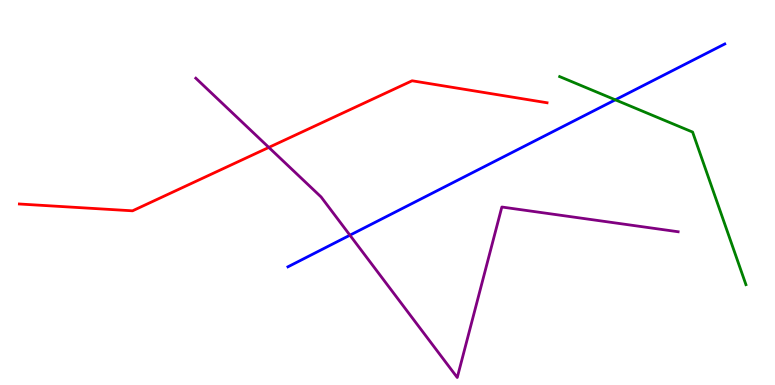[{'lines': ['blue', 'red'], 'intersections': []}, {'lines': ['green', 'red'], 'intersections': []}, {'lines': ['purple', 'red'], 'intersections': [{'x': 3.47, 'y': 6.17}]}, {'lines': ['blue', 'green'], 'intersections': [{'x': 7.94, 'y': 7.41}]}, {'lines': ['blue', 'purple'], 'intersections': [{'x': 4.52, 'y': 3.89}]}, {'lines': ['green', 'purple'], 'intersections': []}]